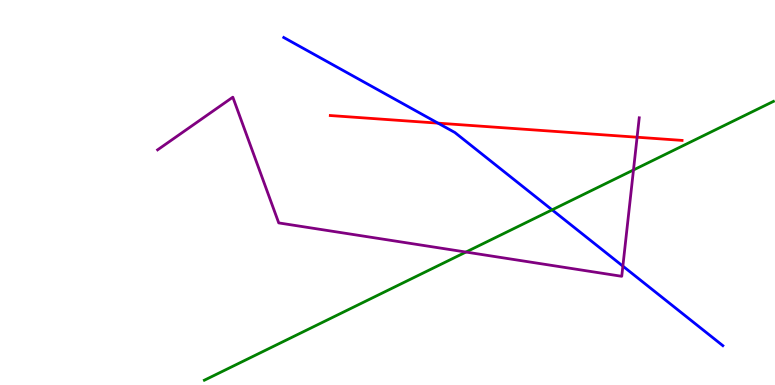[{'lines': ['blue', 'red'], 'intersections': [{'x': 5.65, 'y': 6.8}]}, {'lines': ['green', 'red'], 'intersections': []}, {'lines': ['purple', 'red'], 'intersections': [{'x': 8.22, 'y': 6.44}]}, {'lines': ['blue', 'green'], 'intersections': [{'x': 7.12, 'y': 4.55}]}, {'lines': ['blue', 'purple'], 'intersections': [{'x': 8.04, 'y': 3.09}]}, {'lines': ['green', 'purple'], 'intersections': [{'x': 6.01, 'y': 3.45}, {'x': 8.17, 'y': 5.59}]}]